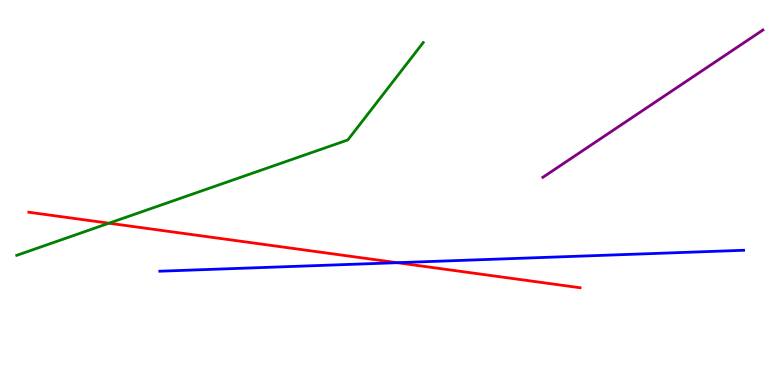[{'lines': ['blue', 'red'], 'intersections': [{'x': 5.13, 'y': 3.18}]}, {'lines': ['green', 'red'], 'intersections': [{'x': 1.41, 'y': 4.2}]}, {'lines': ['purple', 'red'], 'intersections': []}, {'lines': ['blue', 'green'], 'intersections': []}, {'lines': ['blue', 'purple'], 'intersections': []}, {'lines': ['green', 'purple'], 'intersections': []}]